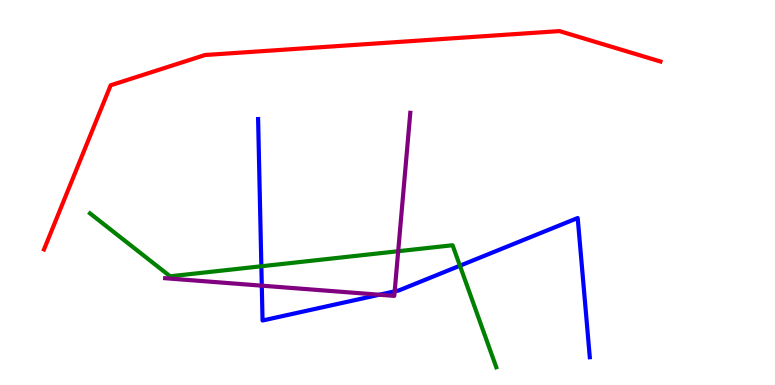[{'lines': ['blue', 'red'], 'intersections': []}, {'lines': ['green', 'red'], 'intersections': []}, {'lines': ['purple', 'red'], 'intersections': []}, {'lines': ['blue', 'green'], 'intersections': [{'x': 3.37, 'y': 3.08}, {'x': 5.93, 'y': 3.1}]}, {'lines': ['blue', 'purple'], 'intersections': [{'x': 3.38, 'y': 2.58}, {'x': 4.89, 'y': 2.34}, {'x': 5.09, 'y': 2.43}]}, {'lines': ['green', 'purple'], 'intersections': [{'x': 5.14, 'y': 3.47}]}]